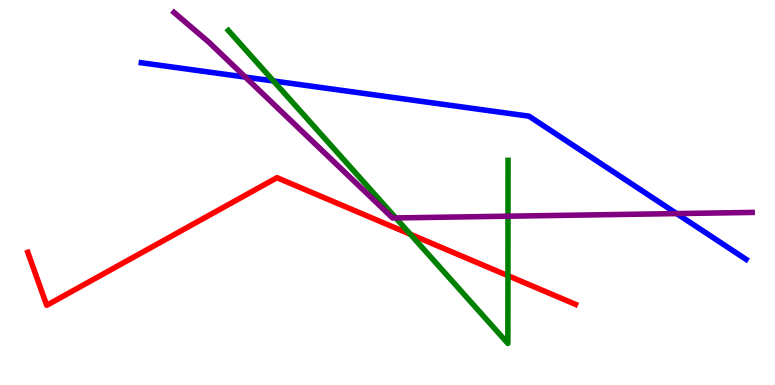[{'lines': ['blue', 'red'], 'intersections': []}, {'lines': ['green', 'red'], 'intersections': [{'x': 5.3, 'y': 3.91}, {'x': 6.55, 'y': 2.84}]}, {'lines': ['purple', 'red'], 'intersections': []}, {'lines': ['blue', 'green'], 'intersections': [{'x': 3.53, 'y': 7.9}]}, {'lines': ['blue', 'purple'], 'intersections': [{'x': 3.17, 'y': 8.0}, {'x': 8.73, 'y': 4.45}]}, {'lines': ['green', 'purple'], 'intersections': [{'x': 5.11, 'y': 4.34}, {'x': 6.55, 'y': 4.38}]}]